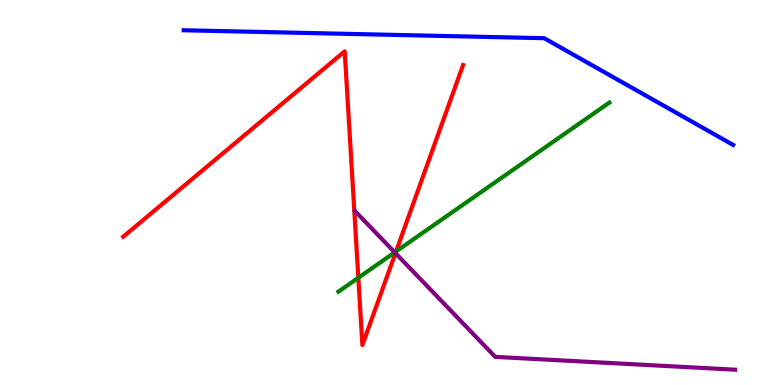[{'lines': ['blue', 'red'], 'intersections': []}, {'lines': ['green', 'red'], 'intersections': [{'x': 4.62, 'y': 2.79}, {'x': 5.11, 'y': 3.47}]}, {'lines': ['purple', 'red'], 'intersections': [{'x': 5.1, 'y': 3.43}]}, {'lines': ['blue', 'green'], 'intersections': []}, {'lines': ['blue', 'purple'], 'intersections': []}, {'lines': ['green', 'purple'], 'intersections': [{'x': 5.09, 'y': 3.44}]}]